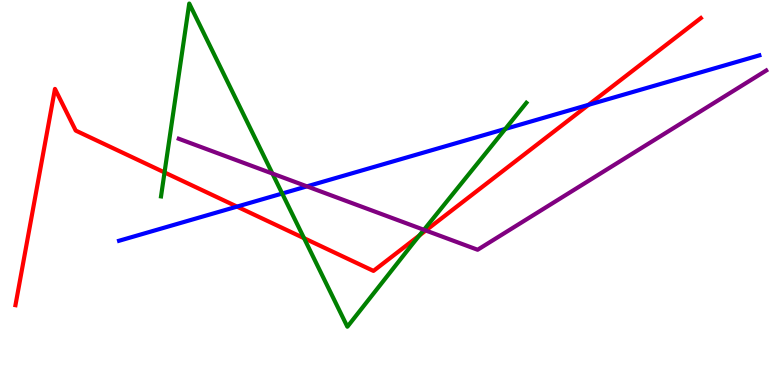[{'lines': ['blue', 'red'], 'intersections': [{'x': 3.06, 'y': 4.63}, {'x': 7.59, 'y': 7.28}]}, {'lines': ['green', 'red'], 'intersections': [{'x': 2.12, 'y': 5.52}, {'x': 3.92, 'y': 3.81}, {'x': 5.41, 'y': 3.88}]}, {'lines': ['purple', 'red'], 'intersections': [{'x': 5.49, 'y': 4.01}]}, {'lines': ['blue', 'green'], 'intersections': [{'x': 3.64, 'y': 4.97}, {'x': 6.52, 'y': 6.65}]}, {'lines': ['blue', 'purple'], 'intersections': [{'x': 3.96, 'y': 5.16}]}, {'lines': ['green', 'purple'], 'intersections': [{'x': 3.52, 'y': 5.49}, {'x': 5.47, 'y': 4.03}]}]